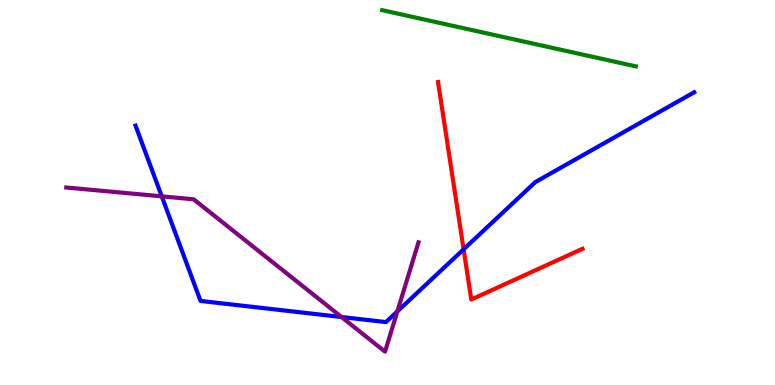[{'lines': ['blue', 'red'], 'intersections': [{'x': 5.98, 'y': 3.52}]}, {'lines': ['green', 'red'], 'intersections': []}, {'lines': ['purple', 'red'], 'intersections': []}, {'lines': ['blue', 'green'], 'intersections': []}, {'lines': ['blue', 'purple'], 'intersections': [{'x': 2.09, 'y': 4.9}, {'x': 4.41, 'y': 1.77}, {'x': 5.13, 'y': 1.91}]}, {'lines': ['green', 'purple'], 'intersections': []}]